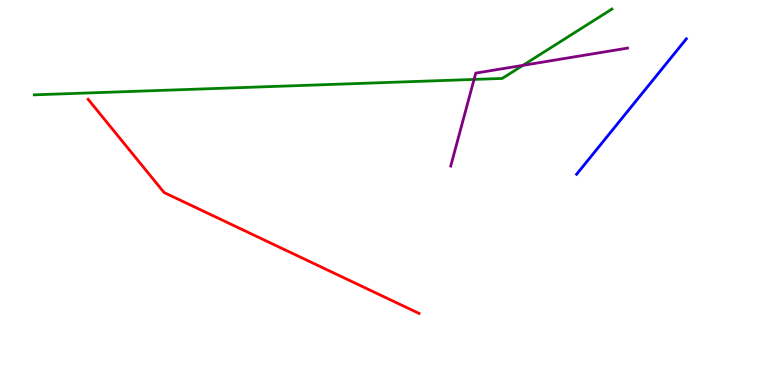[{'lines': ['blue', 'red'], 'intersections': []}, {'lines': ['green', 'red'], 'intersections': []}, {'lines': ['purple', 'red'], 'intersections': []}, {'lines': ['blue', 'green'], 'intersections': []}, {'lines': ['blue', 'purple'], 'intersections': []}, {'lines': ['green', 'purple'], 'intersections': [{'x': 6.12, 'y': 7.94}, {'x': 6.75, 'y': 8.3}]}]